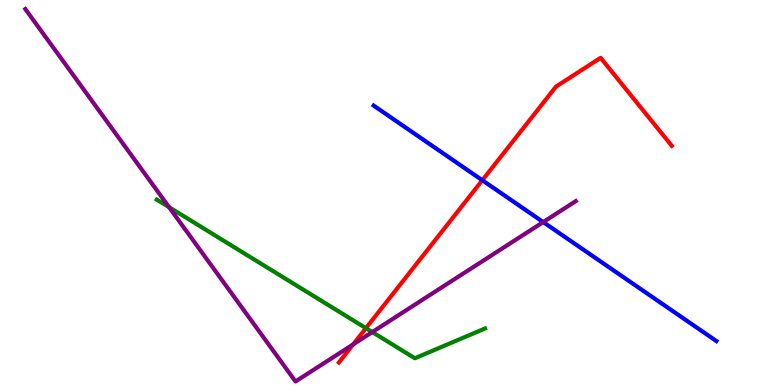[{'lines': ['blue', 'red'], 'intersections': [{'x': 6.22, 'y': 5.32}]}, {'lines': ['green', 'red'], 'intersections': [{'x': 4.72, 'y': 1.48}]}, {'lines': ['purple', 'red'], 'intersections': [{'x': 4.56, 'y': 1.06}]}, {'lines': ['blue', 'green'], 'intersections': []}, {'lines': ['blue', 'purple'], 'intersections': [{'x': 7.01, 'y': 4.23}]}, {'lines': ['green', 'purple'], 'intersections': [{'x': 2.18, 'y': 4.62}, {'x': 4.8, 'y': 1.37}]}]